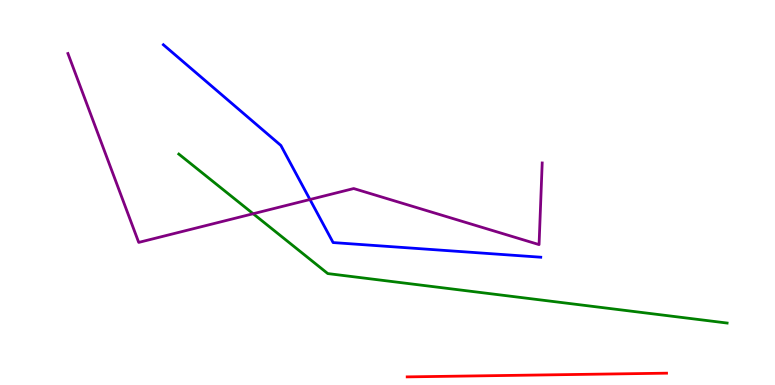[{'lines': ['blue', 'red'], 'intersections': []}, {'lines': ['green', 'red'], 'intersections': []}, {'lines': ['purple', 'red'], 'intersections': []}, {'lines': ['blue', 'green'], 'intersections': []}, {'lines': ['blue', 'purple'], 'intersections': [{'x': 4.0, 'y': 4.82}]}, {'lines': ['green', 'purple'], 'intersections': [{'x': 3.27, 'y': 4.45}]}]